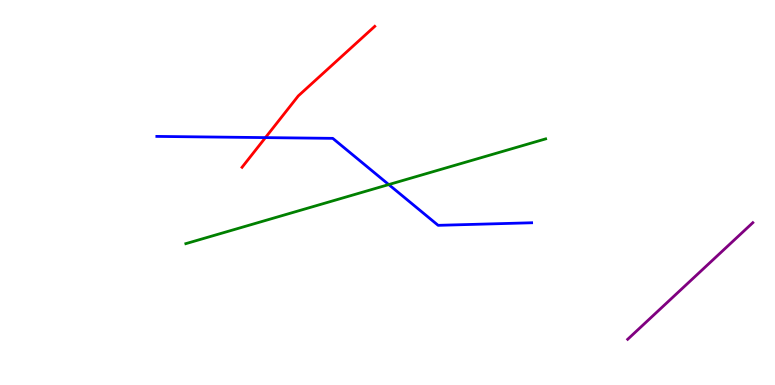[{'lines': ['blue', 'red'], 'intersections': [{'x': 3.42, 'y': 6.43}]}, {'lines': ['green', 'red'], 'intersections': []}, {'lines': ['purple', 'red'], 'intersections': []}, {'lines': ['blue', 'green'], 'intersections': [{'x': 5.02, 'y': 5.21}]}, {'lines': ['blue', 'purple'], 'intersections': []}, {'lines': ['green', 'purple'], 'intersections': []}]